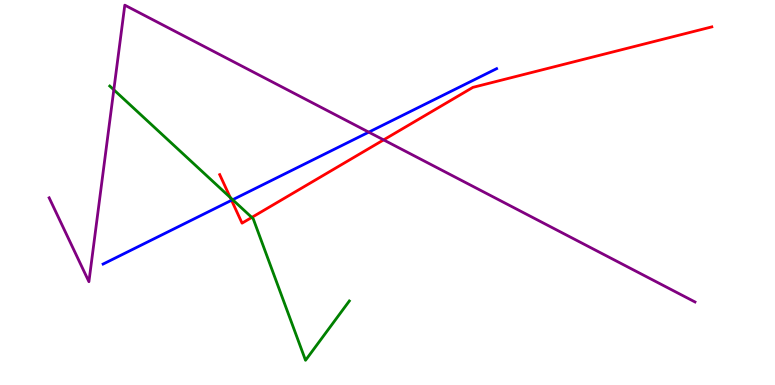[{'lines': ['blue', 'red'], 'intersections': [{'x': 2.99, 'y': 4.8}]}, {'lines': ['green', 'red'], 'intersections': [{'x': 2.97, 'y': 4.87}, {'x': 3.25, 'y': 4.35}]}, {'lines': ['purple', 'red'], 'intersections': [{'x': 4.95, 'y': 6.37}]}, {'lines': ['blue', 'green'], 'intersections': [{'x': 3.0, 'y': 4.81}]}, {'lines': ['blue', 'purple'], 'intersections': [{'x': 4.76, 'y': 6.57}]}, {'lines': ['green', 'purple'], 'intersections': [{'x': 1.47, 'y': 7.67}]}]